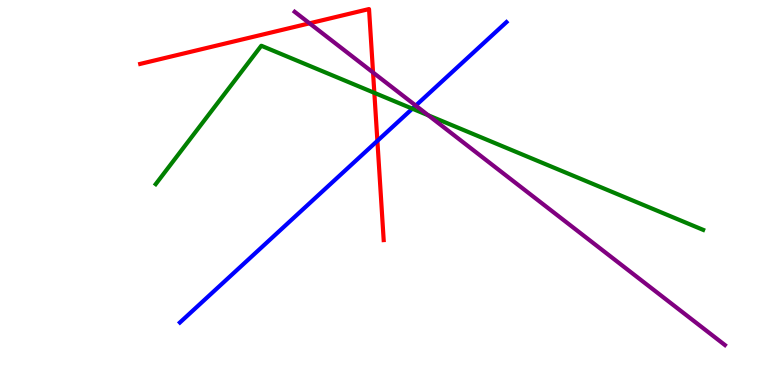[{'lines': ['blue', 'red'], 'intersections': [{'x': 4.87, 'y': 6.34}]}, {'lines': ['green', 'red'], 'intersections': [{'x': 4.83, 'y': 7.59}]}, {'lines': ['purple', 'red'], 'intersections': [{'x': 3.99, 'y': 9.39}, {'x': 4.81, 'y': 8.12}]}, {'lines': ['blue', 'green'], 'intersections': [{'x': 5.32, 'y': 7.18}]}, {'lines': ['blue', 'purple'], 'intersections': [{'x': 5.36, 'y': 7.26}]}, {'lines': ['green', 'purple'], 'intersections': [{'x': 5.53, 'y': 7.0}]}]